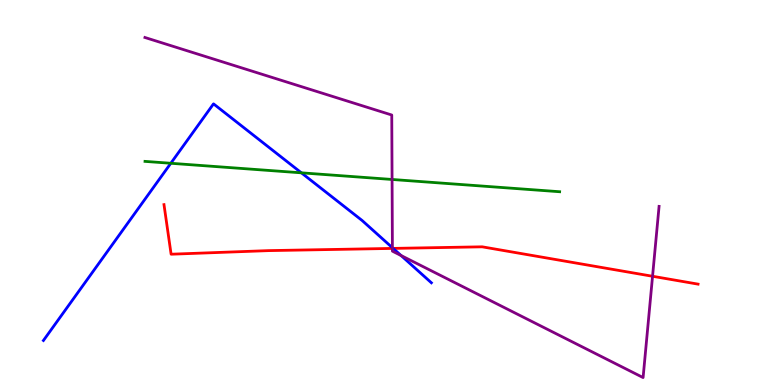[{'lines': ['blue', 'red'], 'intersections': [{'x': 5.07, 'y': 3.55}]}, {'lines': ['green', 'red'], 'intersections': []}, {'lines': ['purple', 'red'], 'intersections': [{'x': 5.06, 'y': 3.55}, {'x': 8.42, 'y': 2.82}]}, {'lines': ['blue', 'green'], 'intersections': [{'x': 2.2, 'y': 5.76}, {'x': 3.89, 'y': 5.51}]}, {'lines': ['blue', 'purple'], 'intersections': [{'x': 5.06, 'y': 3.57}, {'x': 5.18, 'y': 3.36}]}, {'lines': ['green', 'purple'], 'intersections': [{'x': 5.06, 'y': 5.34}]}]